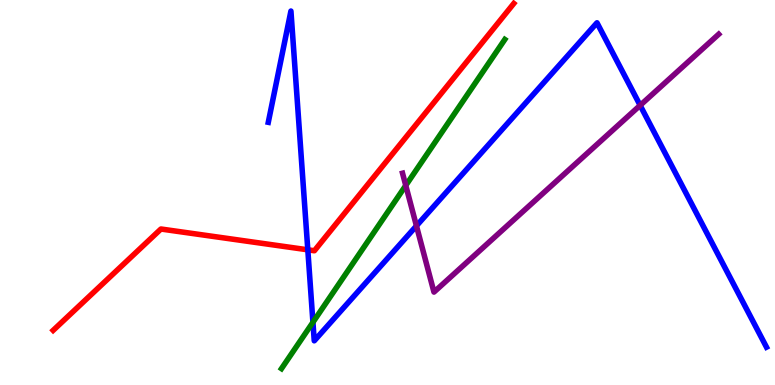[{'lines': ['blue', 'red'], 'intersections': [{'x': 3.97, 'y': 3.51}]}, {'lines': ['green', 'red'], 'intersections': []}, {'lines': ['purple', 'red'], 'intersections': []}, {'lines': ['blue', 'green'], 'intersections': [{'x': 4.04, 'y': 1.63}]}, {'lines': ['blue', 'purple'], 'intersections': [{'x': 5.37, 'y': 4.13}, {'x': 8.26, 'y': 7.26}]}, {'lines': ['green', 'purple'], 'intersections': [{'x': 5.24, 'y': 5.18}]}]